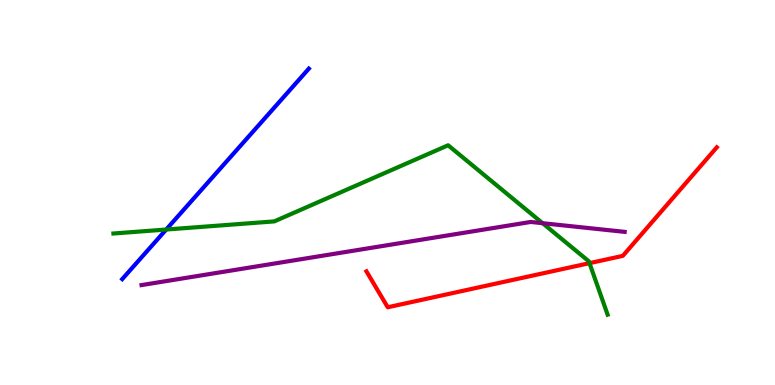[{'lines': ['blue', 'red'], 'intersections': []}, {'lines': ['green', 'red'], 'intersections': [{'x': 7.61, 'y': 3.16}]}, {'lines': ['purple', 'red'], 'intersections': []}, {'lines': ['blue', 'green'], 'intersections': [{'x': 2.14, 'y': 4.04}]}, {'lines': ['blue', 'purple'], 'intersections': []}, {'lines': ['green', 'purple'], 'intersections': [{'x': 7.0, 'y': 4.2}]}]